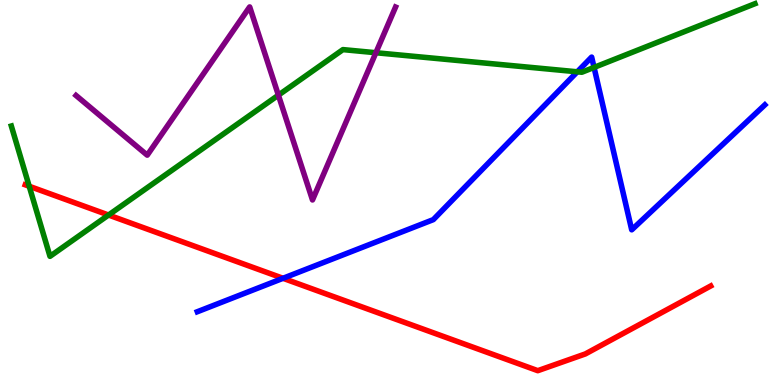[{'lines': ['blue', 'red'], 'intersections': [{'x': 3.65, 'y': 2.77}]}, {'lines': ['green', 'red'], 'intersections': [{'x': 0.377, 'y': 5.16}, {'x': 1.4, 'y': 4.41}]}, {'lines': ['purple', 'red'], 'intersections': []}, {'lines': ['blue', 'green'], 'intersections': [{'x': 7.45, 'y': 8.13}, {'x': 7.67, 'y': 8.25}]}, {'lines': ['blue', 'purple'], 'intersections': []}, {'lines': ['green', 'purple'], 'intersections': [{'x': 3.59, 'y': 7.53}, {'x': 4.85, 'y': 8.63}]}]